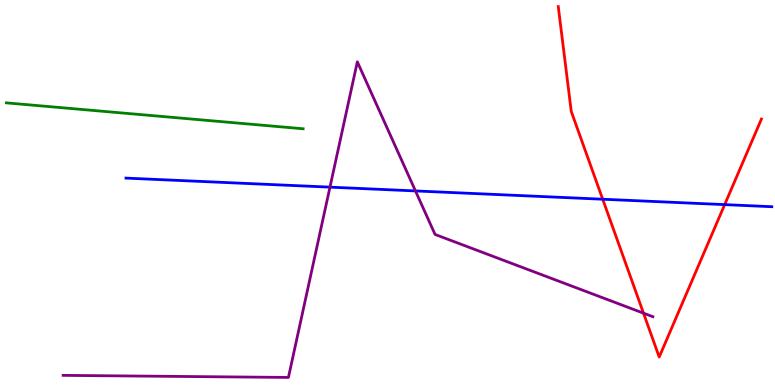[{'lines': ['blue', 'red'], 'intersections': [{'x': 7.78, 'y': 4.83}, {'x': 9.35, 'y': 4.69}]}, {'lines': ['green', 'red'], 'intersections': []}, {'lines': ['purple', 'red'], 'intersections': [{'x': 8.3, 'y': 1.87}]}, {'lines': ['blue', 'green'], 'intersections': []}, {'lines': ['blue', 'purple'], 'intersections': [{'x': 4.26, 'y': 5.14}, {'x': 5.36, 'y': 5.04}]}, {'lines': ['green', 'purple'], 'intersections': []}]